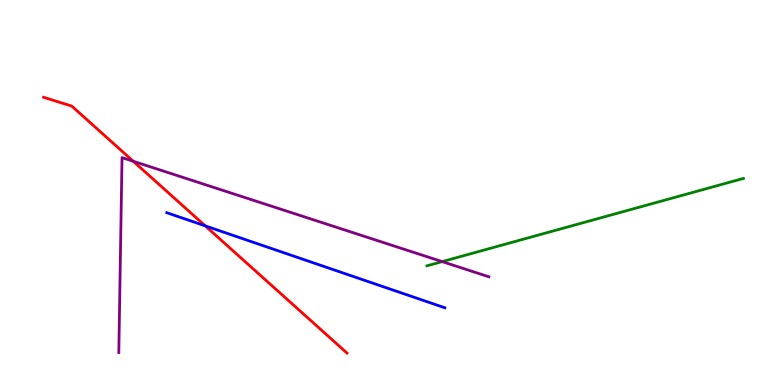[{'lines': ['blue', 'red'], 'intersections': [{'x': 2.65, 'y': 4.13}]}, {'lines': ['green', 'red'], 'intersections': []}, {'lines': ['purple', 'red'], 'intersections': [{'x': 1.72, 'y': 5.81}]}, {'lines': ['blue', 'green'], 'intersections': []}, {'lines': ['blue', 'purple'], 'intersections': []}, {'lines': ['green', 'purple'], 'intersections': [{'x': 5.71, 'y': 3.2}]}]